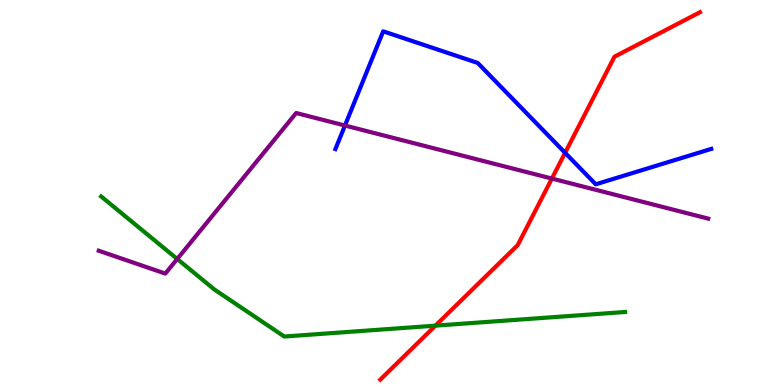[{'lines': ['blue', 'red'], 'intersections': [{'x': 7.29, 'y': 6.03}]}, {'lines': ['green', 'red'], 'intersections': [{'x': 5.62, 'y': 1.54}]}, {'lines': ['purple', 'red'], 'intersections': [{'x': 7.12, 'y': 5.36}]}, {'lines': ['blue', 'green'], 'intersections': []}, {'lines': ['blue', 'purple'], 'intersections': [{'x': 4.45, 'y': 6.74}]}, {'lines': ['green', 'purple'], 'intersections': [{'x': 2.29, 'y': 3.27}]}]